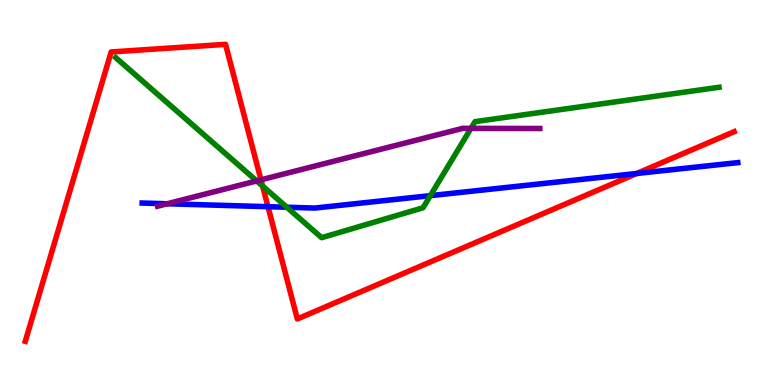[{'lines': ['blue', 'red'], 'intersections': [{'x': 3.46, 'y': 4.63}, {'x': 8.22, 'y': 5.49}]}, {'lines': ['green', 'red'], 'intersections': [{'x': 3.39, 'y': 5.17}]}, {'lines': ['purple', 'red'], 'intersections': [{'x': 3.37, 'y': 5.33}]}, {'lines': ['blue', 'green'], 'intersections': [{'x': 3.7, 'y': 4.62}, {'x': 5.55, 'y': 4.92}]}, {'lines': ['blue', 'purple'], 'intersections': [{'x': 2.16, 'y': 4.71}]}, {'lines': ['green', 'purple'], 'intersections': [{'x': 3.31, 'y': 5.3}, {'x': 6.08, 'y': 6.67}]}]